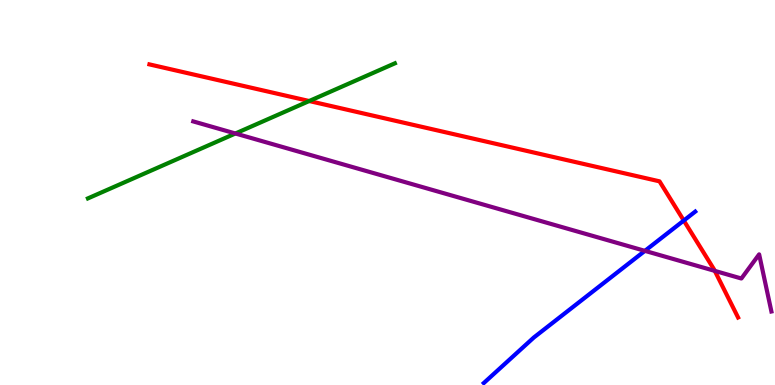[{'lines': ['blue', 'red'], 'intersections': [{'x': 8.82, 'y': 4.27}]}, {'lines': ['green', 'red'], 'intersections': [{'x': 3.99, 'y': 7.38}]}, {'lines': ['purple', 'red'], 'intersections': [{'x': 9.22, 'y': 2.96}]}, {'lines': ['blue', 'green'], 'intersections': []}, {'lines': ['blue', 'purple'], 'intersections': [{'x': 8.32, 'y': 3.48}]}, {'lines': ['green', 'purple'], 'intersections': [{'x': 3.04, 'y': 6.53}]}]